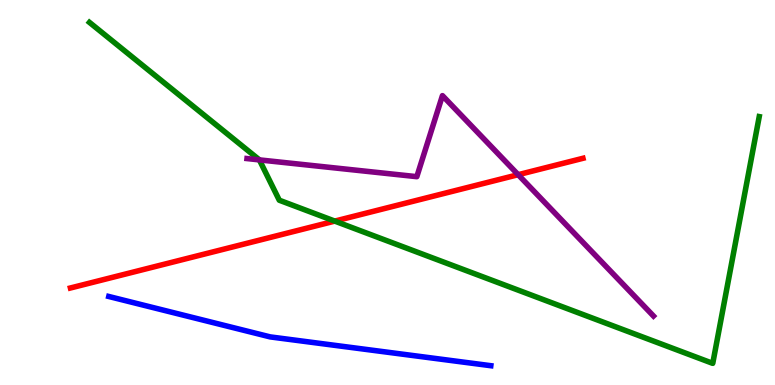[{'lines': ['blue', 'red'], 'intersections': []}, {'lines': ['green', 'red'], 'intersections': [{'x': 4.32, 'y': 4.26}]}, {'lines': ['purple', 'red'], 'intersections': [{'x': 6.69, 'y': 5.46}]}, {'lines': ['blue', 'green'], 'intersections': []}, {'lines': ['blue', 'purple'], 'intersections': []}, {'lines': ['green', 'purple'], 'intersections': [{'x': 3.35, 'y': 5.85}]}]